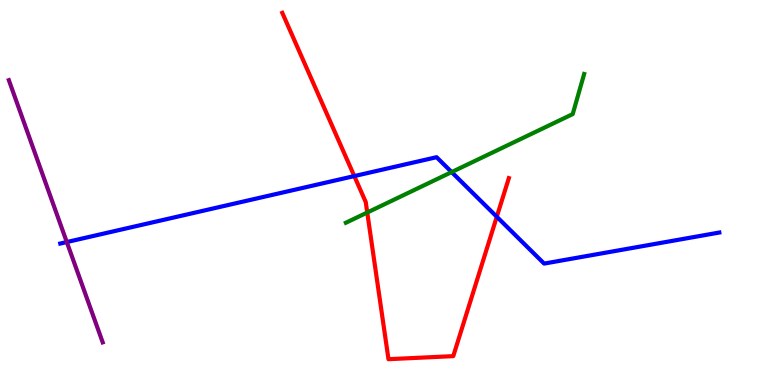[{'lines': ['blue', 'red'], 'intersections': [{'x': 4.57, 'y': 5.43}, {'x': 6.41, 'y': 4.37}]}, {'lines': ['green', 'red'], 'intersections': [{'x': 4.74, 'y': 4.48}]}, {'lines': ['purple', 'red'], 'intersections': []}, {'lines': ['blue', 'green'], 'intersections': [{'x': 5.83, 'y': 5.53}]}, {'lines': ['blue', 'purple'], 'intersections': [{'x': 0.862, 'y': 3.71}]}, {'lines': ['green', 'purple'], 'intersections': []}]